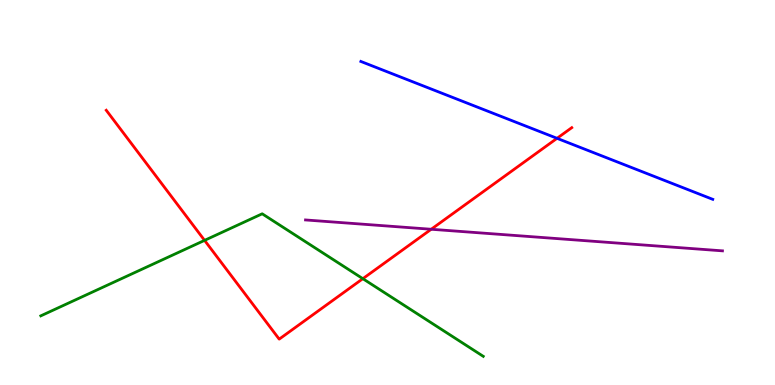[{'lines': ['blue', 'red'], 'intersections': [{'x': 7.19, 'y': 6.41}]}, {'lines': ['green', 'red'], 'intersections': [{'x': 2.64, 'y': 3.76}, {'x': 4.68, 'y': 2.76}]}, {'lines': ['purple', 'red'], 'intersections': [{'x': 5.56, 'y': 4.05}]}, {'lines': ['blue', 'green'], 'intersections': []}, {'lines': ['blue', 'purple'], 'intersections': []}, {'lines': ['green', 'purple'], 'intersections': []}]